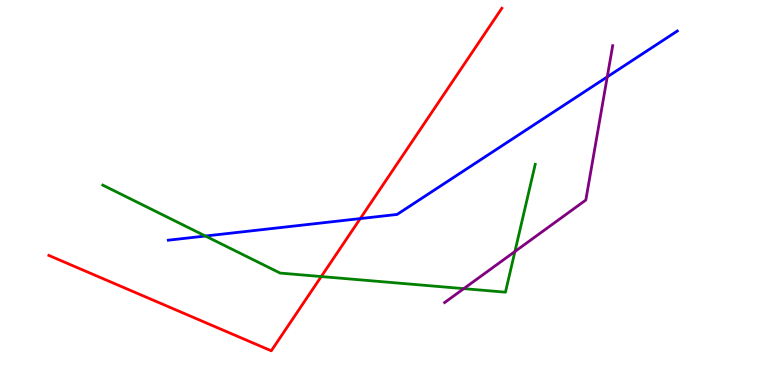[{'lines': ['blue', 'red'], 'intersections': [{'x': 4.65, 'y': 4.32}]}, {'lines': ['green', 'red'], 'intersections': [{'x': 4.15, 'y': 2.82}]}, {'lines': ['purple', 'red'], 'intersections': []}, {'lines': ['blue', 'green'], 'intersections': [{'x': 2.65, 'y': 3.87}]}, {'lines': ['blue', 'purple'], 'intersections': [{'x': 7.84, 'y': 8.0}]}, {'lines': ['green', 'purple'], 'intersections': [{'x': 5.98, 'y': 2.5}, {'x': 6.64, 'y': 3.47}]}]